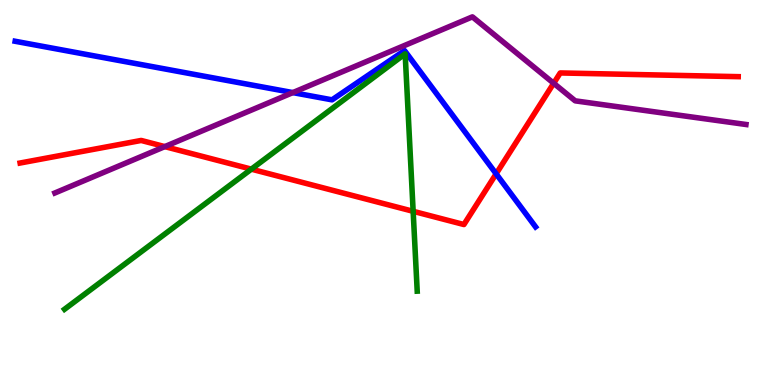[{'lines': ['blue', 'red'], 'intersections': [{'x': 6.4, 'y': 5.49}]}, {'lines': ['green', 'red'], 'intersections': [{'x': 3.24, 'y': 5.61}, {'x': 5.33, 'y': 4.51}]}, {'lines': ['purple', 'red'], 'intersections': [{'x': 2.13, 'y': 6.19}, {'x': 7.14, 'y': 7.84}]}, {'lines': ['blue', 'green'], 'intersections': []}, {'lines': ['blue', 'purple'], 'intersections': [{'x': 3.78, 'y': 7.59}]}, {'lines': ['green', 'purple'], 'intersections': []}]